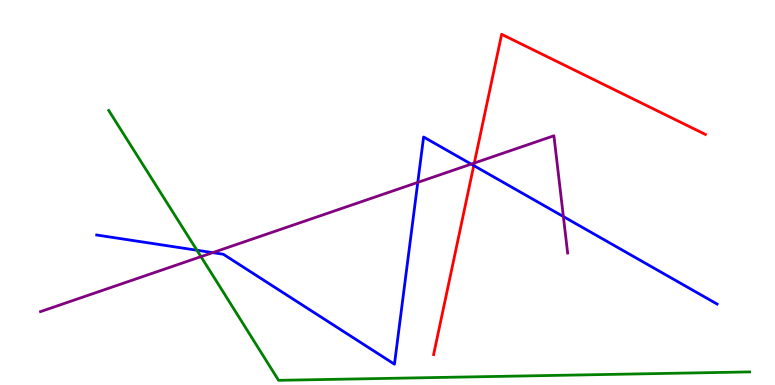[{'lines': ['blue', 'red'], 'intersections': [{'x': 6.11, 'y': 5.7}]}, {'lines': ['green', 'red'], 'intersections': []}, {'lines': ['purple', 'red'], 'intersections': [{'x': 6.12, 'y': 5.77}]}, {'lines': ['blue', 'green'], 'intersections': [{'x': 2.54, 'y': 3.5}]}, {'lines': ['blue', 'purple'], 'intersections': [{'x': 2.74, 'y': 3.44}, {'x': 5.39, 'y': 5.26}, {'x': 6.08, 'y': 5.74}, {'x': 7.27, 'y': 4.38}]}, {'lines': ['green', 'purple'], 'intersections': [{'x': 2.59, 'y': 3.33}]}]